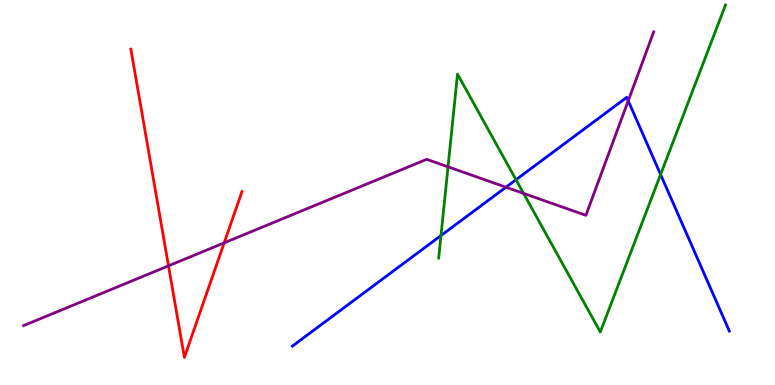[{'lines': ['blue', 'red'], 'intersections': []}, {'lines': ['green', 'red'], 'intersections': []}, {'lines': ['purple', 'red'], 'intersections': [{'x': 2.17, 'y': 3.1}, {'x': 2.89, 'y': 3.69}]}, {'lines': ['blue', 'green'], 'intersections': [{'x': 5.69, 'y': 3.88}, {'x': 6.66, 'y': 5.33}, {'x': 8.52, 'y': 5.47}]}, {'lines': ['blue', 'purple'], 'intersections': [{'x': 6.53, 'y': 5.14}, {'x': 8.11, 'y': 7.38}]}, {'lines': ['green', 'purple'], 'intersections': [{'x': 5.78, 'y': 5.67}, {'x': 6.76, 'y': 4.98}]}]